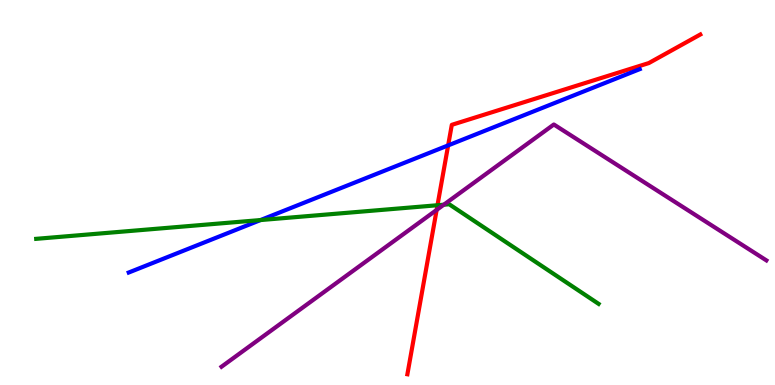[{'lines': ['blue', 'red'], 'intersections': [{'x': 5.78, 'y': 6.22}]}, {'lines': ['green', 'red'], 'intersections': [{'x': 5.65, 'y': 4.67}]}, {'lines': ['purple', 'red'], 'intersections': [{'x': 5.63, 'y': 4.55}]}, {'lines': ['blue', 'green'], 'intersections': [{'x': 3.36, 'y': 4.28}]}, {'lines': ['blue', 'purple'], 'intersections': []}, {'lines': ['green', 'purple'], 'intersections': [{'x': 5.73, 'y': 4.68}]}]